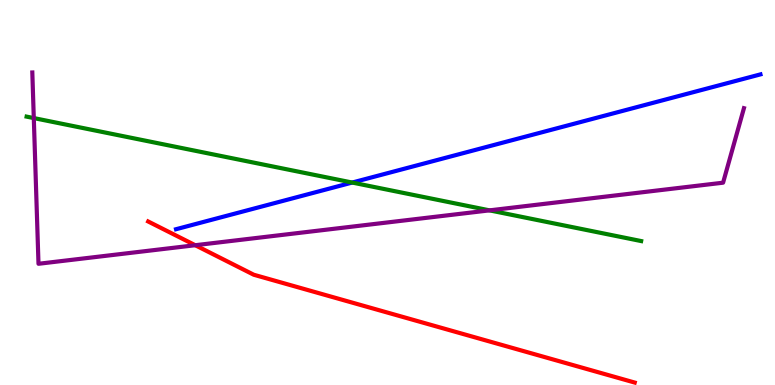[{'lines': ['blue', 'red'], 'intersections': []}, {'lines': ['green', 'red'], 'intersections': []}, {'lines': ['purple', 'red'], 'intersections': [{'x': 2.52, 'y': 3.63}]}, {'lines': ['blue', 'green'], 'intersections': [{'x': 4.54, 'y': 5.26}]}, {'lines': ['blue', 'purple'], 'intersections': []}, {'lines': ['green', 'purple'], 'intersections': [{'x': 0.436, 'y': 6.93}, {'x': 6.32, 'y': 4.54}]}]